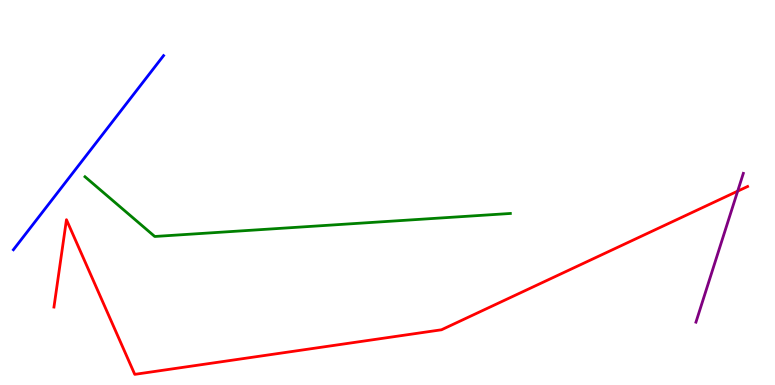[{'lines': ['blue', 'red'], 'intersections': []}, {'lines': ['green', 'red'], 'intersections': []}, {'lines': ['purple', 'red'], 'intersections': [{'x': 9.52, 'y': 5.04}]}, {'lines': ['blue', 'green'], 'intersections': []}, {'lines': ['blue', 'purple'], 'intersections': []}, {'lines': ['green', 'purple'], 'intersections': []}]